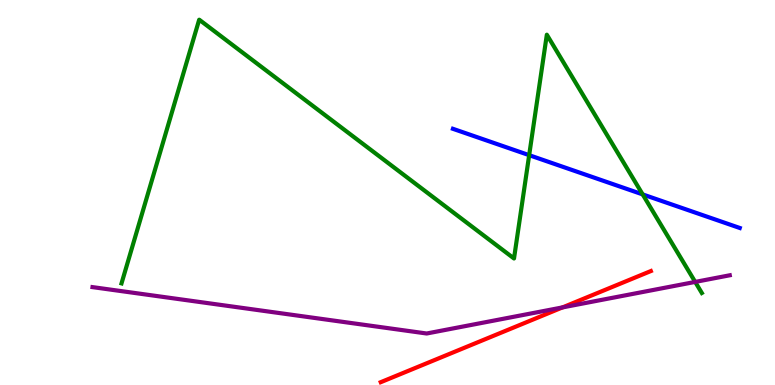[{'lines': ['blue', 'red'], 'intersections': []}, {'lines': ['green', 'red'], 'intersections': []}, {'lines': ['purple', 'red'], 'intersections': [{'x': 7.26, 'y': 2.02}]}, {'lines': ['blue', 'green'], 'intersections': [{'x': 6.83, 'y': 5.97}, {'x': 8.29, 'y': 4.95}]}, {'lines': ['blue', 'purple'], 'intersections': []}, {'lines': ['green', 'purple'], 'intersections': [{'x': 8.97, 'y': 2.68}]}]